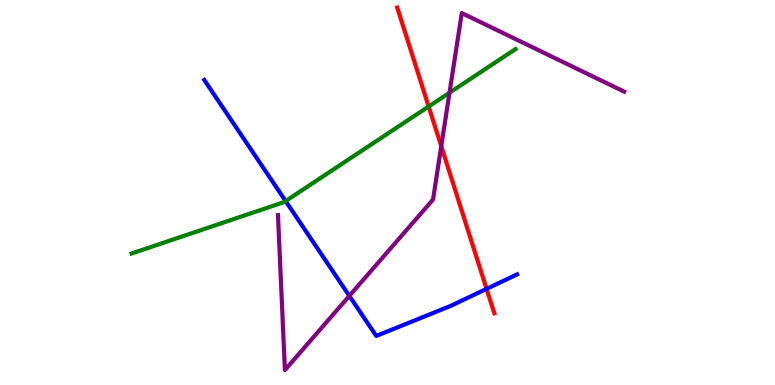[{'lines': ['blue', 'red'], 'intersections': [{'x': 6.28, 'y': 2.5}]}, {'lines': ['green', 'red'], 'intersections': [{'x': 5.53, 'y': 7.23}]}, {'lines': ['purple', 'red'], 'intersections': [{'x': 5.69, 'y': 6.2}]}, {'lines': ['blue', 'green'], 'intersections': [{'x': 3.69, 'y': 4.78}]}, {'lines': ['blue', 'purple'], 'intersections': [{'x': 4.51, 'y': 2.31}]}, {'lines': ['green', 'purple'], 'intersections': [{'x': 5.8, 'y': 7.59}]}]